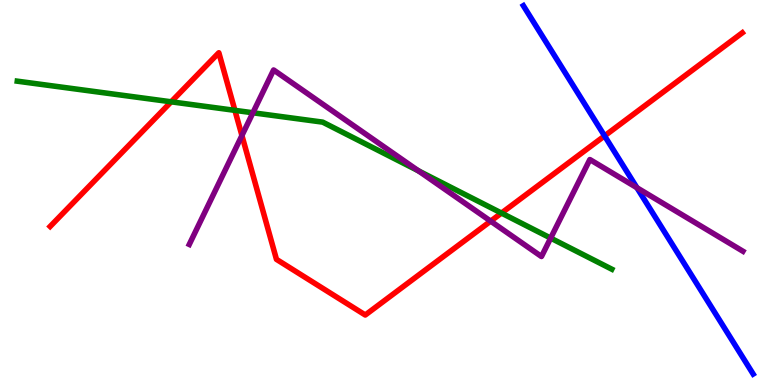[{'lines': ['blue', 'red'], 'intersections': [{'x': 7.8, 'y': 6.47}]}, {'lines': ['green', 'red'], 'intersections': [{'x': 2.21, 'y': 7.36}, {'x': 3.03, 'y': 7.13}, {'x': 6.47, 'y': 4.47}]}, {'lines': ['purple', 'red'], 'intersections': [{'x': 3.12, 'y': 6.48}, {'x': 6.33, 'y': 4.26}]}, {'lines': ['blue', 'green'], 'intersections': []}, {'lines': ['blue', 'purple'], 'intersections': [{'x': 8.22, 'y': 5.12}]}, {'lines': ['green', 'purple'], 'intersections': [{'x': 3.26, 'y': 7.07}, {'x': 5.4, 'y': 5.56}, {'x': 7.11, 'y': 3.82}]}]